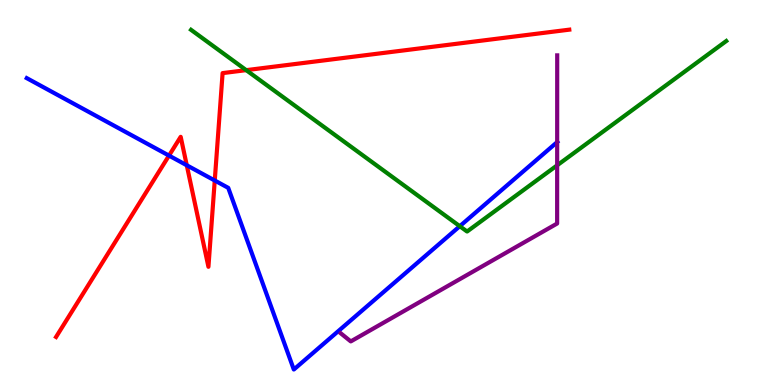[{'lines': ['blue', 'red'], 'intersections': [{'x': 2.18, 'y': 5.96}, {'x': 2.41, 'y': 5.71}, {'x': 2.77, 'y': 5.31}]}, {'lines': ['green', 'red'], 'intersections': [{'x': 3.18, 'y': 8.18}]}, {'lines': ['purple', 'red'], 'intersections': []}, {'lines': ['blue', 'green'], 'intersections': [{'x': 5.93, 'y': 4.12}]}, {'lines': ['blue', 'purple'], 'intersections': [{'x': 7.19, 'y': 6.31}]}, {'lines': ['green', 'purple'], 'intersections': [{'x': 7.19, 'y': 5.71}]}]